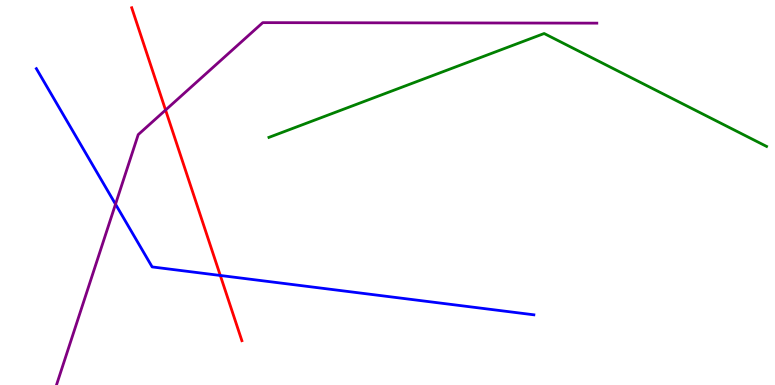[{'lines': ['blue', 'red'], 'intersections': [{'x': 2.84, 'y': 2.84}]}, {'lines': ['green', 'red'], 'intersections': []}, {'lines': ['purple', 'red'], 'intersections': [{'x': 2.14, 'y': 7.14}]}, {'lines': ['blue', 'green'], 'intersections': []}, {'lines': ['blue', 'purple'], 'intersections': [{'x': 1.49, 'y': 4.7}]}, {'lines': ['green', 'purple'], 'intersections': []}]